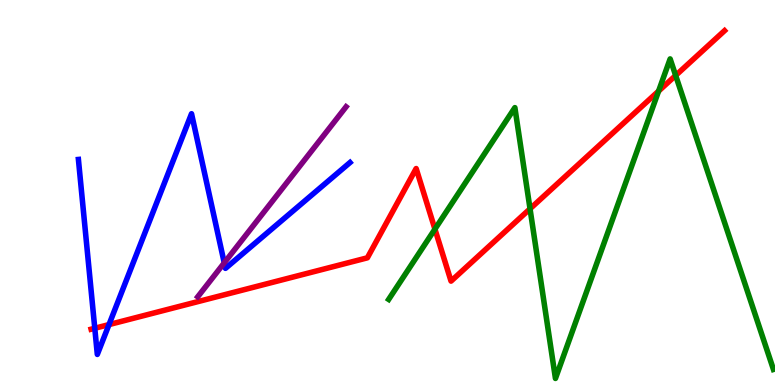[{'lines': ['blue', 'red'], 'intersections': [{'x': 1.22, 'y': 1.47}, {'x': 1.41, 'y': 1.57}]}, {'lines': ['green', 'red'], 'intersections': [{'x': 5.61, 'y': 4.05}, {'x': 6.84, 'y': 4.58}, {'x': 8.5, 'y': 7.63}, {'x': 8.72, 'y': 8.04}]}, {'lines': ['purple', 'red'], 'intersections': []}, {'lines': ['blue', 'green'], 'intersections': []}, {'lines': ['blue', 'purple'], 'intersections': [{'x': 2.89, 'y': 3.17}]}, {'lines': ['green', 'purple'], 'intersections': []}]